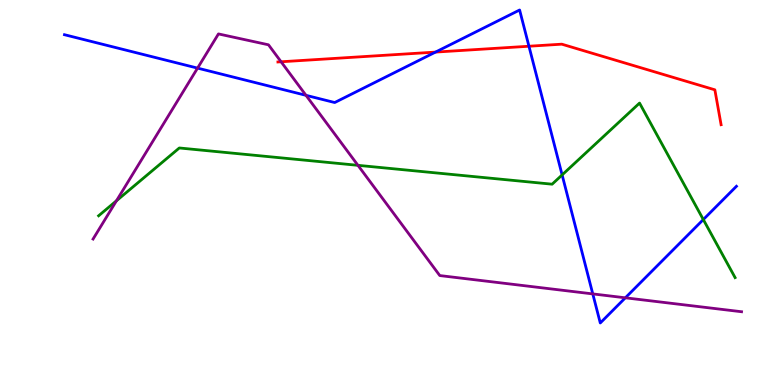[{'lines': ['blue', 'red'], 'intersections': [{'x': 5.62, 'y': 8.65}, {'x': 6.83, 'y': 8.8}]}, {'lines': ['green', 'red'], 'intersections': []}, {'lines': ['purple', 'red'], 'intersections': [{'x': 3.63, 'y': 8.4}]}, {'lines': ['blue', 'green'], 'intersections': [{'x': 7.25, 'y': 5.46}, {'x': 9.07, 'y': 4.3}]}, {'lines': ['blue', 'purple'], 'intersections': [{'x': 2.55, 'y': 8.23}, {'x': 3.95, 'y': 7.52}, {'x': 7.65, 'y': 2.37}, {'x': 8.07, 'y': 2.26}]}, {'lines': ['green', 'purple'], 'intersections': [{'x': 1.5, 'y': 4.78}, {'x': 4.62, 'y': 5.71}]}]